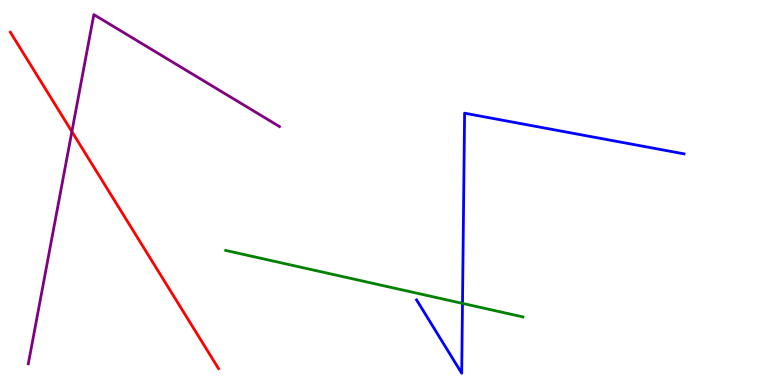[{'lines': ['blue', 'red'], 'intersections': []}, {'lines': ['green', 'red'], 'intersections': []}, {'lines': ['purple', 'red'], 'intersections': [{'x': 0.927, 'y': 6.58}]}, {'lines': ['blue', 'green'], 'intersections': [{'x': 5.97, 'y': 2.12}]}, {'lines': ['blue', 'purple'], 'intersections': []}, {'lines': ['green', 'purple'], 'intersections': []}]